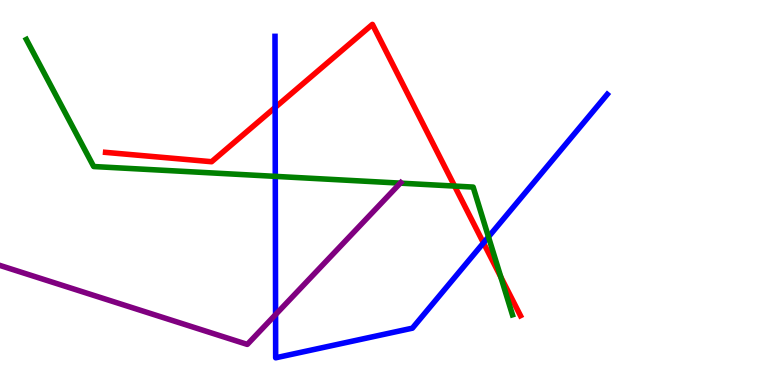[{'lines': ['blue', 'red'], 'intersections': [{'x': 3.55, 'y': 7.21}, {'x': 6.24, 'y': 3.69}]}, {'lines': ['green', 'red'], 'intersections': [{'x': 5.87, 'y': 5.17}, {'x': 6.46, 'y': 2.8}]}, {'lines': ['purple', 'red'], 'intersections': []}, {'lines': ['blue', 'green'], 'intersections': [{'x': 3.55, 'y': 5.42}, {'x': 6.3, 'y': 3.85}]}, {'lines': ['blue', 'purple'], 'intersections': [{'x': 3.56, 'y': 1.83}]}, {'lines': ['green', 'purple'], 'intersections': [{'x': 5.16, 'y': 5.24}]}]